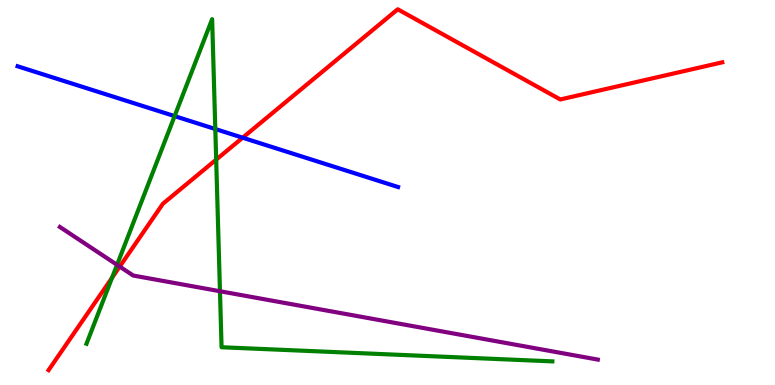[{'lines': ['blue', 'red'], 'intersections': [{'x': 3.13, 'y': 6.42}]}, {'lines': ['green', 'red'], 'intersections': [{'x': 1.45, 'y': 2.78}, {'x': 2.79, 'y': 5.85}]}, {'lines': ['purple', 'red'], 'intersections': [{'x': 1.54, 'y': 3.08}]}, {'lines': ['blue', 'green'], 'intersections': [{'x': 2.25, 'y': 6.98}, {'x': 2.78, 'y': 6.65}]}, {'lines': ['blue', 'purple'], 'intersections': []}, {'lines': ['green', 'purple'], 'intersections': [{'x': 1.51, 'y': 3.12}, {'x': 2.84, 'y': 2.44}]}]